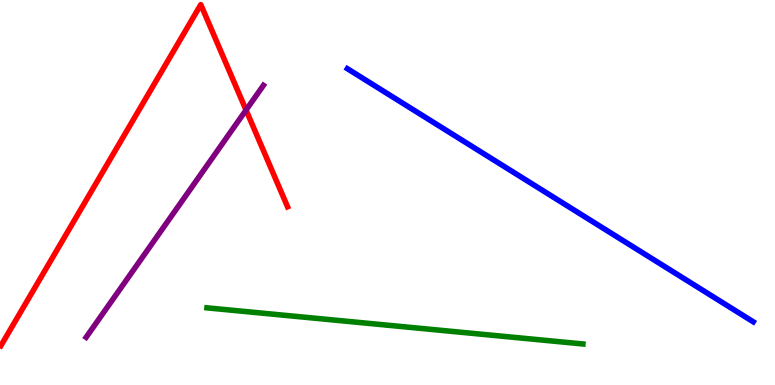[{'lines': ['blue', 'red'], 'intersections': []}, {'lines': ['green', 'red'], 'intersections': []}, {'lines': ['purple', 'red'], 'intersections': [{'x': 3.17, 'y': 7.14}]}, {'lines': ['blue', 'green'], 'intersections': []}, {'lines': ['blue', 'purple'], 'intersections': []}, {'lines': ['green', 'purple'], 'intersections': []}]